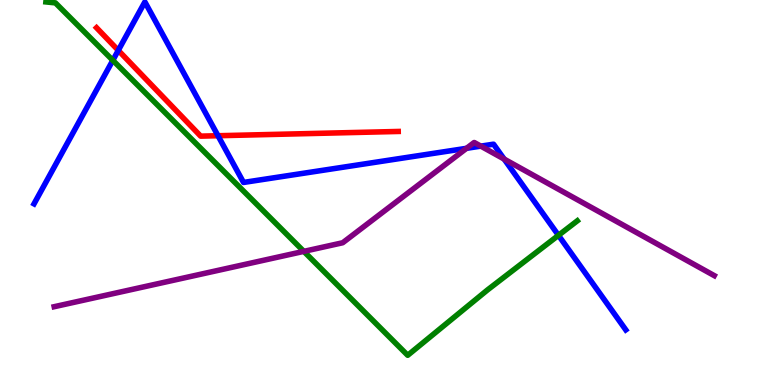[{'lines': ['blue', 'red'], 'intersections': [{'x': 1.53, 'y': 8.69}, {'x': 2.81, 'y': 6.47}]}, {'lines': ['green', 'red'], 'intersections': []}, {'lines': ['purple', 'red'], 'intersections': []}, {'lines': ['blue', 'green'], 'intersections': [{'x': 1.46, 'y': 8.43}, {'x': 7.21, 'y': 3.89}]}, {'lines': ['blue', 'purple'], 'intersections': [{'x': 6.02, 'y': 6.15}, {'x': 6.2, 'y': 6.2}, {'x': 6.51, 'y': 5.87}]}, {'lines': ['green', 'purple'], 'intersections': [{'x': 3.92, 'y': 3.47}]}]